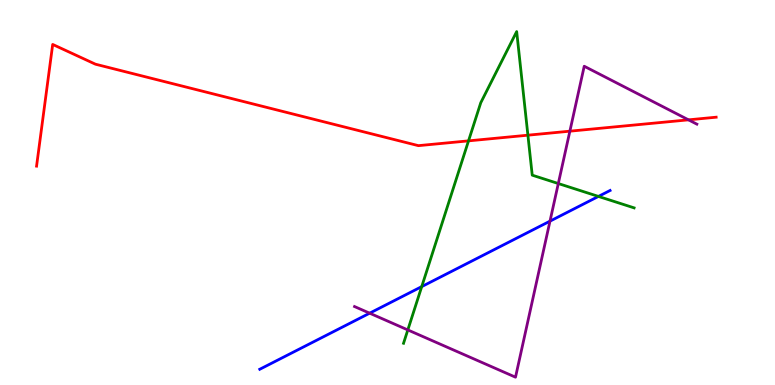[{'lines': ['blue', 'red'], 'intersections': []}, {'lines': ['green', 'red'], 'intersections': [{'x': 6.05, 'y': 6.34}, {'x': 6.81, 'y': 6.49}]}, {'lines': ['purple', 'red'], 'intersections': [{'x': 7.35, 'y': 6.59}, {'x': 8.88, 'y': 6.89}]}, {'lines': ['blue', 'green'], 'intersections': [{'x': 5.44, 'y': 2.56}, {'x': 7.72, 'y': 4.9}]}, {'lines': ['blue', 'purple'], 'intersections': [{'x': 4.77, 'y': 1.87}, {'x': 7.1, 'y': 4.26}]}, {'lines': ['green', 'purple'], 'intersections': [{'x': 5.26, 'y': 1.43}, {'x': 7.2, 'y': 5.23}]}]